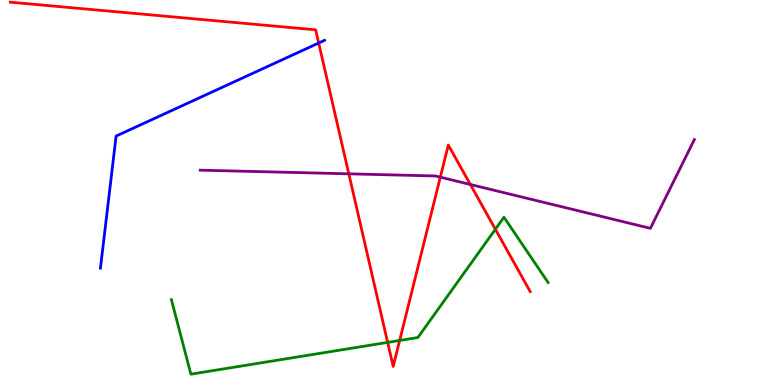[{'lines': ['blue', 'red'], 'intersections': [{'x': 4.11, 'y': 8.88}]}, {'lines': ['green', 'red'], 'intersections': [{'x': 5.0, 'y': 1.11}, {'x': 5.16, 'y': 1.16}, {'x': 6.39, 'y': 4.05}]}, {'lines': ['purple', 'red'], 'intersections': [{'x': 4.5, 'y': 5.48}, {'x': 5.68, 'y': 5.4}, {'x': 6.07, 'y': 5.21}]}, {'lines': ['blue', 'green'], 'intersections': []}, {'lines': ['blue', 'purple'], 'intersections': []}, {'lines': ['green', 'purple'], 'intersections': []}]